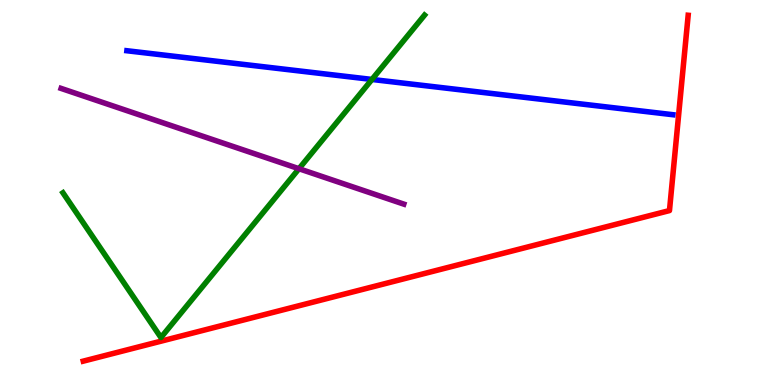[{'lines': ['blue', 'red'], 'intersections': []}, {'lines': ['green', 'red'], 'intersections': []}, {'lines': ['purple', 'red'], 'intersections': []}, {'lines': ['blue', 'green'], 'intersections': [{'x': 4.8, 'y': 7.94}]}, {'lines': ['blue', 'purple'], 'intersections': []}, {'lines': ['green', 'purple'], 'intersections': [{'x': 3.86, 'y': 5.62}]}]